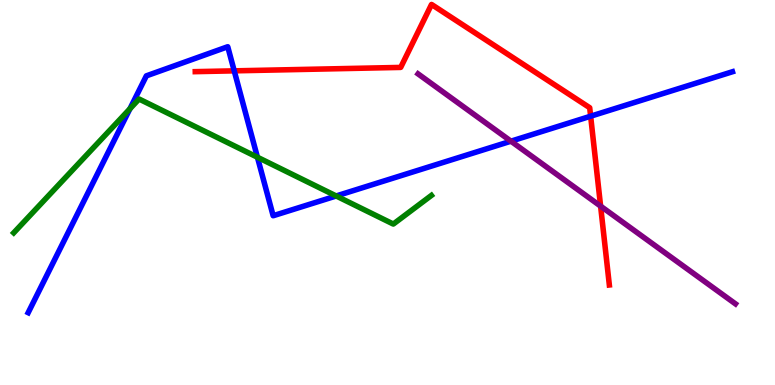[{'lines': ['blue', 'red'], 'intersections': [{'x': 3.02, 'y': 8.16}, {'x': 7.62, 'y': 6.98}]}, {'lines': ['green', 'red'], 'intersections': []}, {'lines': ['purple', 'red'], 'intersections': [{'x': 7.75, 'y': 4.65}]}, {'lines': ['blue', 'green'], 'intersections': [{'x': 1.68, 'y': 7.17}, {'x': 3.32, 'y': 5.92}, {'x': 4.34, 'y': 4.91}]}, {'lines': ['blue', 'purple'], 'intersections': [{'x': 6.59, 'y': 6.33}]}, {'lines': ['green', 'purple'], 'intersections': []}]